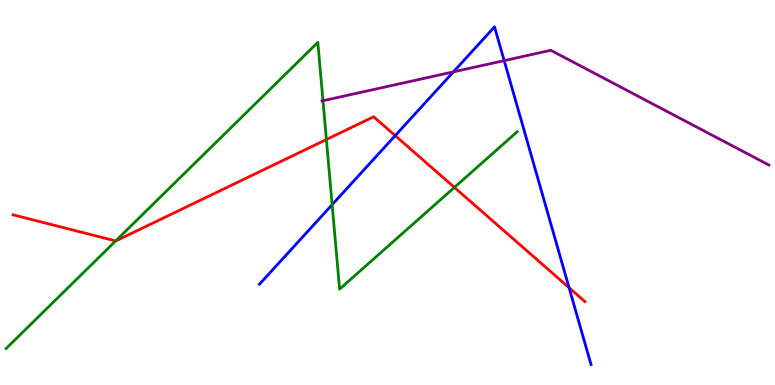[{'lines': ['blue', 'red'], 'intersections': [{'x': 5.1, 'y': 6.48}, {'x': 7.34, 'y': 2.53}]}, {'lines': ['green', 'red'], 'intersections': [{'x': 1.49, 'y': 3.74}, {'x': 4.21, 'y': 6.38}, {'x': 5.86, 'y': 5.13}]}, {'lines': ['purple', 'red'], 'intersections': []}, {'lines': ['blue', 'green'], 'intersections': [{'x': 4.29, 'y': 4.68}]}, {'lines': ['blue', 'purple'], 'intersections': [{'x': 5.85, 'y': 8.13}, {'x': 6.51, 'y': 8.43}]}, {'lines': ['green', 'purple'], 'intersections': [{'x': 4.17, 'y': 7.38}]}]